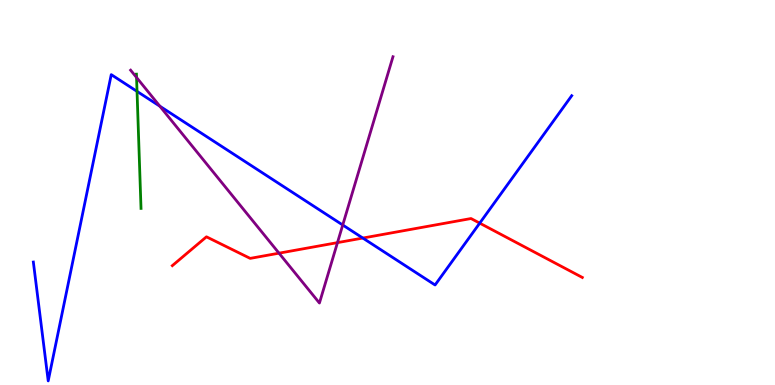[{'lines': ['blue', 'red'], 'intersections': [{'x': 4.68, 'y': 3.82}, {'x': 6.19, 'y': 4.2}]}, {'lines': ['green', 'red'], 'intersections': []}, {'lines': ['purple', 'red'], 'intersections': [{'x': 3.6, 'y': 3.42}, {'x': 4.35, 'y': 3.7}]}, {'lines': ['blue', 'green'], 'intersections': [{'x': 1.77, 'y': 7.63}]}, {'lines': ['blue', 'purple'], 'intersections': [{'x': 2.06, 'y': 7.24}, {'x': 4.42, 'y': 4.16}]}, {'lines': ['green', 'purple'], 'intersections': [{'x': 1.76, 'y': 7.99}]}]